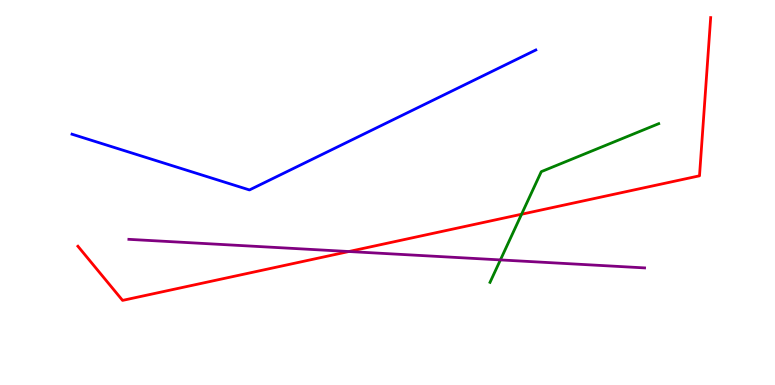[{'lines': ['blue', 'red'], 'intersections': []}, {'lines': ['green', 'red'], 'intersections': [{'x': 6.73, 'y': 4.44}]}, {'lines': ['purple', 'red'], 'intersections': [{'x': 4.5, 'y': 3.47}]}, {'lines': ['blue', 'green'], 'intersections': []}, {'lines': ['blue', 'purple'], 'intersections': []}, {'lines': ['green', 'purple'], 'intersections': [{'x': 6.46, 'y': 3.25}]}]